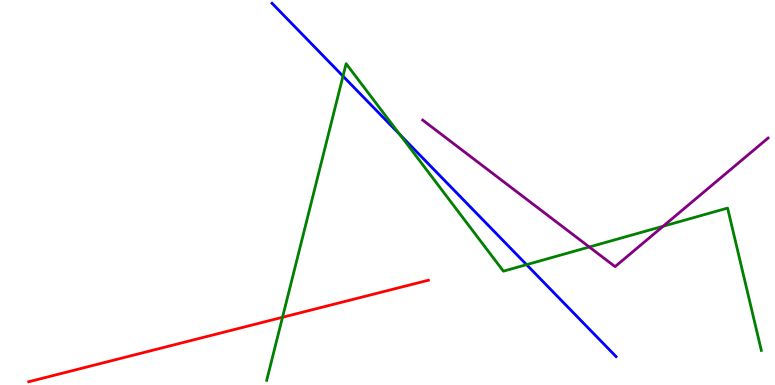[{'lines': ['blue', 'red'], 'intersections': []}, {'lines': ['green', 'red'], 'intersections': [{'x': 3.65, 'y': 1.76}]}, {'lines': ['purple', 'red'], 'intersections': []}, {'lines': ['blue', 'green'], 'intersections': [{'x': 4.43, 'y': 8.02}, {'x': 5.16, 'y': 6.51}, {'x': 6.79, 'y': 3.13}]}, {'lines': ['blue', 'purple'], 'intersections': []}, {'lines': ['green', 'purple'], 'intersections': [{'x': 7.6, 'y': 3.58}, {'x': 8.56, 'y': 4.12}]}]